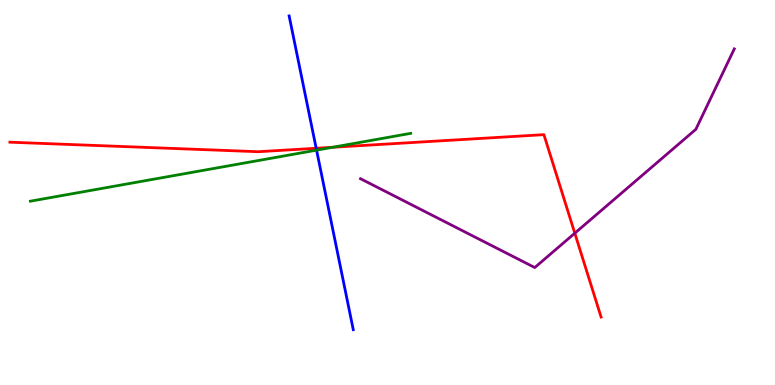[{'lines': ['blue', 'red'], 'intersections': [{'x': 4.08, 'y': 6.15}]}, {'lines': ['green', 'red'], 'intersections': [{'x': 4.29, 'y': 6.17}]}, {'lines': ['purple', 'red'], 'intersections': [{'x': 7.42, 'y': 3.94}]}, {'lines': ['blue', 'green'], 'intersections': [{'x': 4.08, 'y': 6.1}]}, {'lines': ['blue', 'purple'], 'intersections': []}, {'lines': ['green', 'purple'], 'intersections': []}]